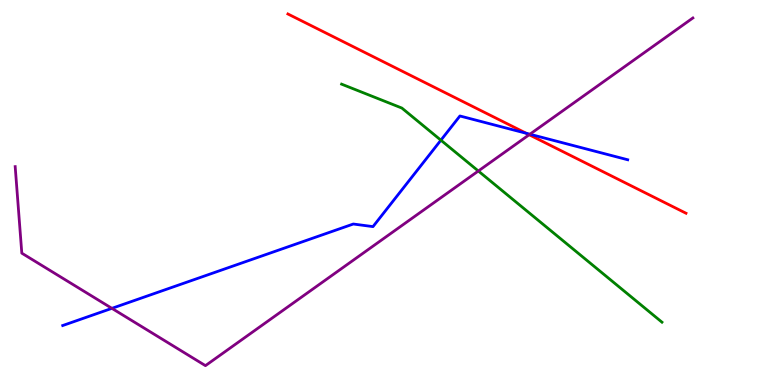[{'lines': ['blue', 'red'], 'intersections': [{'x': 6.79, 'y': 6.54}]}, {'lines': ['green', 'red'], 'intersections': []}, {'lines': ['purple', 'red'], 'intersections': [{'x': 6.83, 'y': 6.5}]}, {'lines': ['blue', 'green'], 'intersections': [{'x': 5.69, 'y': 6.36}]}, {'lines': ['blue', 'purple'], 'intersections': [{'x': 1.44, 'y': 1.99}, {'x': 6.84, 'y': 6.51}]}, {'lines': ['green', 'purple'], 'intersections': [{'x': 6.17, 'y': 5.56}]}]